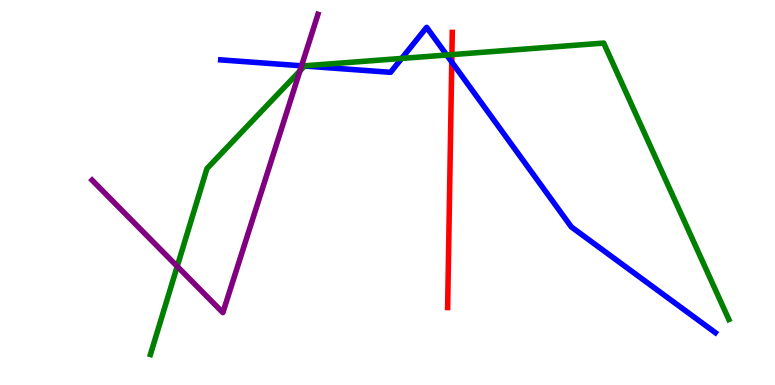[{'lines': ['blue', 'red'], 'intersections': [{'x': 5.83, 'y': 8.39}]}, {'lines': ['green', 'red'], 'intersections': [{'x': 5.83, 'y': 8.58}]}, {'lines': ['purple', 'red'], 'intersections': []}, {'lines': ['blue', 'green'], 'intersections': [{'x': 3.93, 'y': 8.29}, {'x': 5.18, 'y': 8.48}, {'x': 5.76, 'y': 8.57}]}, {'lines': ['blue', 'purple'], 'intersections': [{'x': 3.89, 'y': 8.29}]}, {'lines': ['green', 'purple'], 'intersections': [{'x': 2.29, 'y': 3.08}, {'x': 3.87, 'y': 8.16}]}]